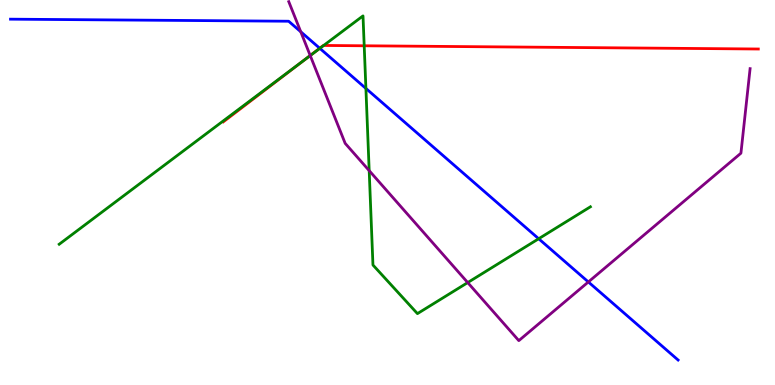[{'lines': ['blue', 'red'], 'intersections': [{'x': 4.13, 'y': 8.75}]}, {'lines': ['green', 'red'], 'intersections': [{'x': 3.93, 'y': 8.45}, {'x': 4.18, 'y': 8.82}, {'x': 4.7, 'y': 8.81}]}, {'lines': ['purple', 'red'], 'intersections': [{'x': 4.0, 'y': 8.56}]}, {'lines': ['blue', 'green'], 'intersections': [{'x': 4.13, 'y': 8.74}, {'x': 4.72, 'y': 7.7}, {'x': 6.95, 'y': 3.8}]}, {'lines': ['blue', 'purple'], 'intersections': [{'x': 3.88, 'y': 9.17}, {'x': 7.59, 'y': 2.68}]}, {'lines': ['green', 'purple'], 'intersections': [{'x': 4.0, 'y': 8.56}, {'x': 4.76, 'y': 5.57}, {'x': 6.04, 'y': 2.66}]}]